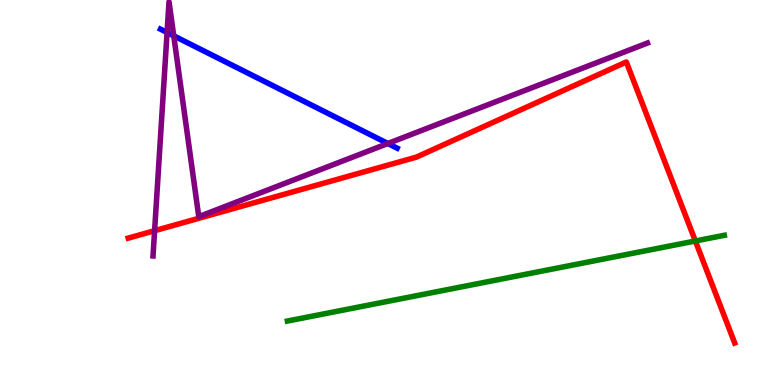[{'lines': ['blue', 'red'], 'intersections': []}, {'lines': ['green', 'red'], 'intersections': [{'x': 8.97, 'y': 3.74}]}, {'lines': ['purple', 'red'], 'intersections': [{'x': 1.99, 'y': 4.01}]}, {'lines': ['blue', 'green'], 'intersections': []}, {'lines': ['blue', 'purple'], 'intersections': [{'x': 2.16, 'y': 9.16}, {'x': 2.24, 'y': 9.07}, {'x': 5.0, 'y': 6.27}]}, {'lines': ['green', 'purple'], 'intersections': []}]